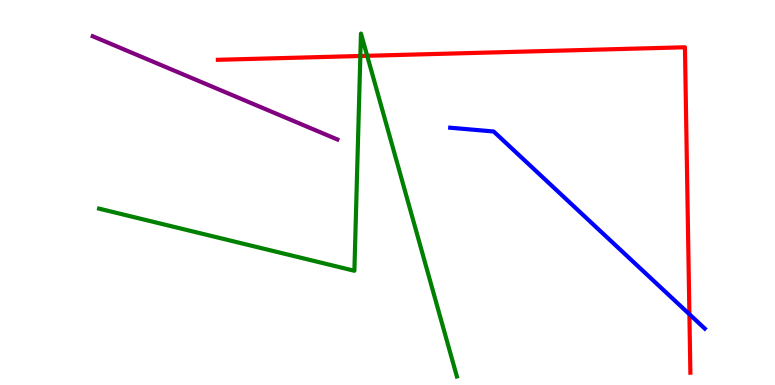[{'lines': ['blue', 'red'], 'intersections': [{'x': 8.9, 'y': 1.84}]}, {'lines': ['green', 'red'], 'intersections': [{'x': 4.65, 'y': 8.55}, {'x': 4.74, 'y': 8.55}]}, {'lines': ['purple', 'red'], 'intersections': []}, {'lines': ['blue', 'green'], 'intersections': []}, {'lines': ['blue', 'purple'], 'intersections': []}, {'lines': ['green', 'purple'], 'intersections': []}]